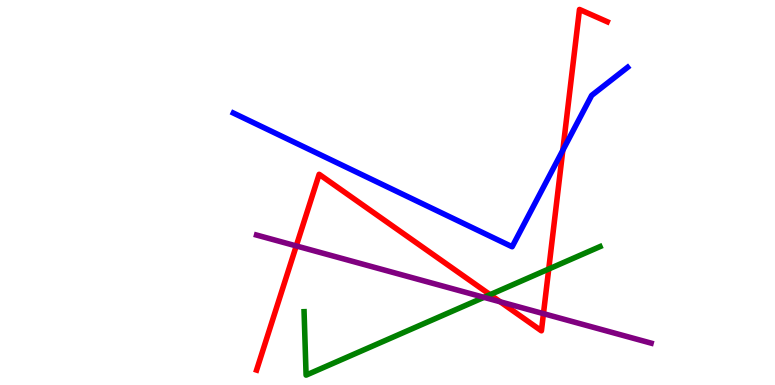[{'lines': ['blue', 'red'], 'intersections': [{'x': 7.26, 'y': 6.1}]}, {'lines': ['green', 'red'], 'intersections': [{'x': 6.32, 'y': 2.35}, {'x': 7.08, 'y': 3.01}]}, {'lines': ['purple', 'red'], 'intersections': [{'x': 3.82, 'y': 3.61}, {'x': 6.45, 'y': 2.16}, {'x': 7.01, 'y': 1.85}]}, {'lines': ['blue', 'green'], 'intersections': []}, {'lines': ['blue', 'purple'], 'intersections': []}, {'lines': ['green', 'purple'], 'intersections': [{'x': 6.24, 'y': 2.28}]}]